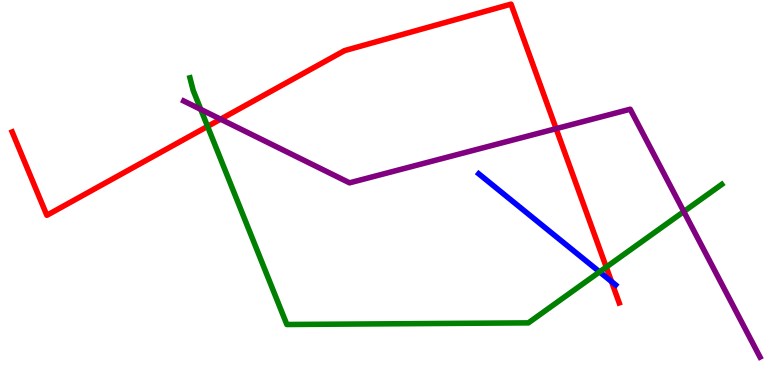[{'lines': ['blue', 'red'], 'intersections': [{'x': 7.89, 'y': 2.69}]}, {'lines': ['green', 'red'], 'intersections': [{'x': 2.68, 'y': 6.72}, {'x': 7.82, 'y': 3.06}]}, {'lines': ['purple', 'red'], 'intersections': [{'x': 2.85, 'y': 6.9}, {'x': 7.18, 'y': 6.66}]}, {'lines': ['blue', 'green'], 'intersections': [{'x': 7.74, 'y': 2.94}]}, {'lines': ['blue', 'purple'], 'intersections': []}, {'lines': ['green', 'purple'], 'intersections': [{'x': 2.59, 'y': 7.16}, {'x': 8.82, 'y': 4.5}]}]